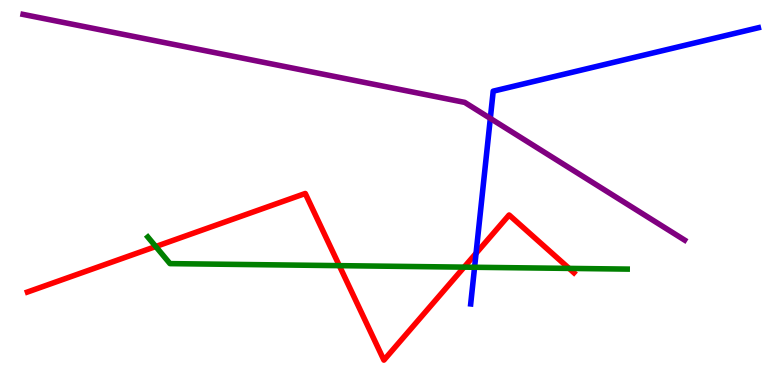[{'lines': ['blue', 'red'], 'intersections': [{'x': 6.14, 'y': 3.42}]}, {'lines': ['green', 'red'], 'intersections': [{'x': 2.01, 'y': 3.6}, {'x': 4.38, 'y': 3.1}, {'x': 5.99, 'y': 3.06}, {'x': 7.34, 'y': 3.03}]}, {'lines': ['purple', 'red'], 'intersections': []}, {'lines': ['blue', 'green'], 'intersections': [{'x': 6.12, 'y': 3.06}]}, {'lines': ['blue', 'purple'], 'intersections': [{'x': 6.33, 'y': 6.92}]}, {'lines': ['green', 'purple'], 'intersections': []}]